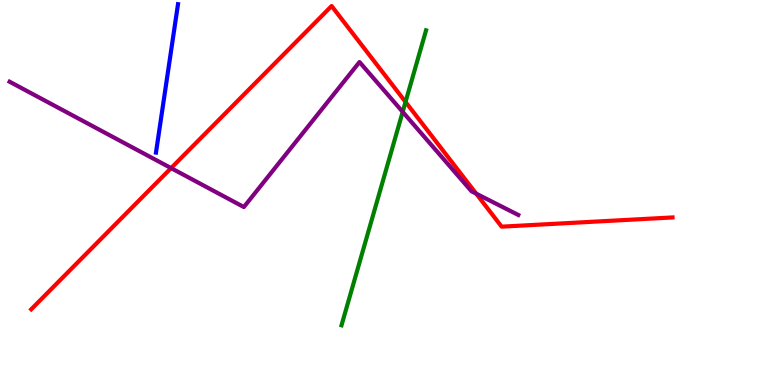[{'lines': ['blue', 'red'], 'intersections': []}, {'lines': ['green', 'red'], 'intersections': [{'x': 5.23, 'y': 7.35}]}, {'lines': ['purple', 'red'], 'intersections': [{'x': 2.21, 'y': 5.63}, {'x': 6.14, 'y': 4.97}]}, {'lines': ['blue', 'green'], 'intersections': []}, {'lines': ['blue', 'purple'], 'intersections': []}, {'lines': ['green', 'purple'], 'intersections': [{'x': 5.2, 'y': 7.09}]}]